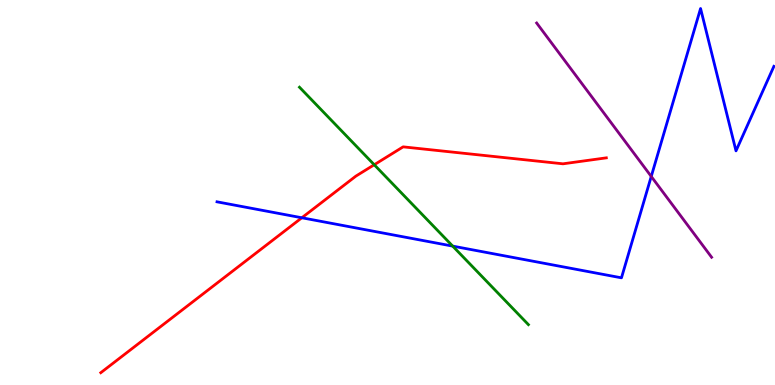[{'lines': ['blue', 'red'], 'intersections': [{'x': 3.89, 'y': 4.34}]}, {'lines': ['green', 'red'], 'intersections': [{'x': 4.83, 'y': 5.72}]}, {'lines': ['purple', 'red'], 'intersections': []}, {'lines': ['blue', 'green'], 'intersections': [{'x': 5.84, 'y': 3.61}]}, {'lines': ['blue', 'purple'], 'intersections': [{'x': 8.4, 'y': 5.42}]}, {'lines': ['green', 'purple'], 'intersections': []}]